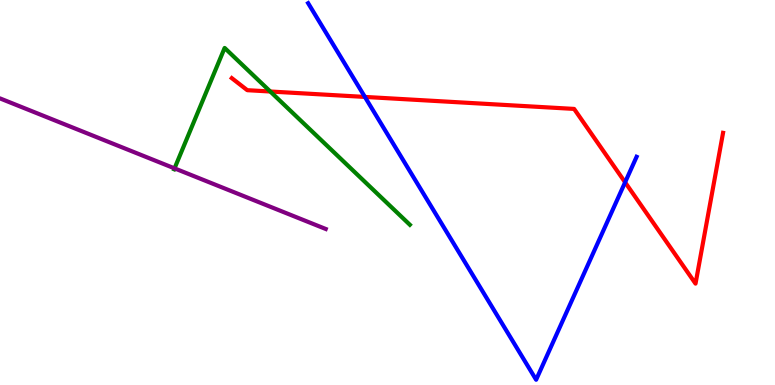[{'lines': ['blue', 'red'], 'intersections': [{'x': 4.71, 'y': 7.48}, {'x': 8.07, 'y': 5.27}]}, {'lines': ['green', 'red'], 'intersections': [{'x': 3.49, 'y': 7.62}]}, {'lines': ['purple', 'red'], 'intersections': []}, {'lines': ['blue', 'green'], 'intersections': []}, {'lines': ['blue', 'purple'], 'intersections': []}, {'lines': ['green', 'purple'], 'intersections': [{'x': 2.25, 'y': 5.63}]}]